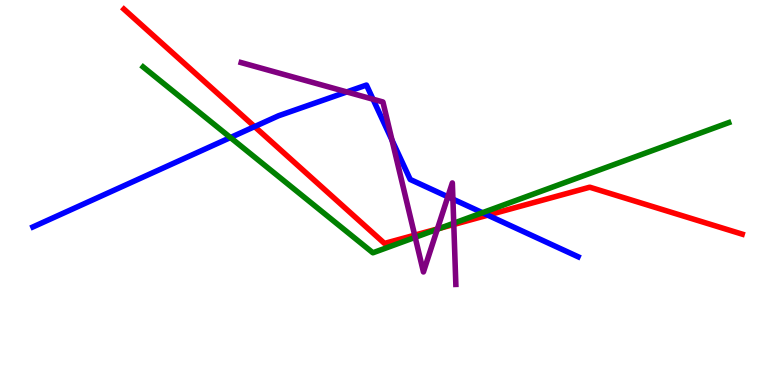[{'lines': ['blue', 'red'], 'intersections': [{'x': 3.29, 'y': 6.71}, {'x': 6.29, 'y': 4.41}]}, {'lines': ['green', 'red'], 'intersections': [{'x': 5.68, 'y': 4.07}]}, {'lines': ['purple', 'red'], 'intersections': [{'x': 5.35, 'y': 3.89}, {'x': 5.64, 'y': 4.05}, {'x': 5.86, 'y': 4.17}]}, {'lines': ['blue', 'green'], 'intersections': [{'x': 2.97, 'y': 6.43}, {'x': 6.23, 'y': 4.47}]}, {'lines': ['blue', 'purple'], 'intersections': [{'x': 4.47, 'y': 7.61}, {'x': 4.81, 'y': 7.42}, {'x': 5.06, 'y': 6.36}, {'x': 5.78, 'y': 4.89}, {'x': 5.84, 'y': 4.83}]}, {'lines': ['green', 'purple'], 'intersections': [{'x': 5.36, 'y': 3.84}, {'x': 5.64, 'y': 4.05}, {'x': 5.85, 'y': 4.2}]}]